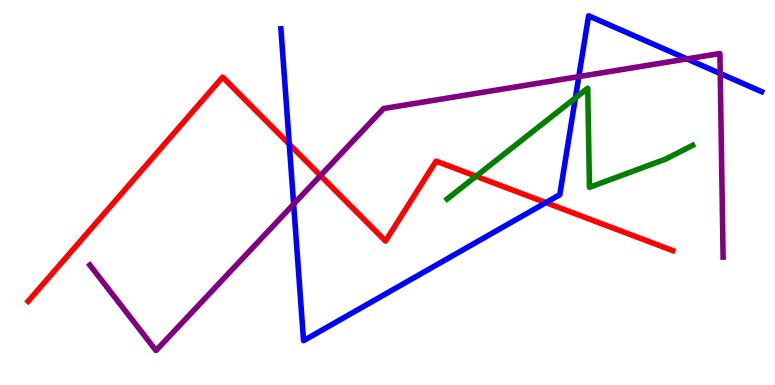[{'lines': ['blue', 'red'], 'intersections': [{'x': 3.73, 'y': 6.25}, {'x': 7.04, 'y': 4.74}]}, {'lines': ['green', 'red'], 'intersections': [{'x': 6.14, 'y': 5.42}]}, {'lines': ['purple', 'red'], 'intersections': [{'x': 4.14, 'y': 5.44}]}, {'lines': ['blue', 'green'], 'intersections': [{'x': 7.42, 'y': 7.46}]}, {'lines': ['blue', 'purple'], 'intersections': [{'x': 3.79, 'y': 4.7}, {'x': 7.47, 'y': 8.01}, {'x': 8.86, 'y': 8.47}, {'x': 9.29, 'y': 8.09}]}, {'lines': ['green', 'purple'], 'intersections': []}]